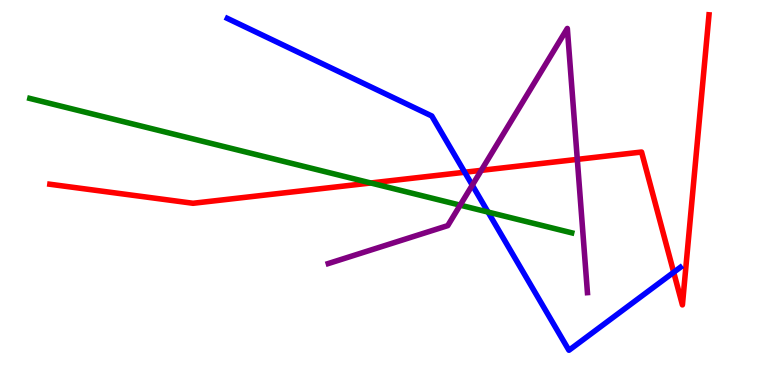[{'lines': ['blue', 'red'], 'intersections': [{'x': 6.0, 'y': 5.53}, {'x': 8.69, 'y': 2.93}]}, {'lines': ['green', 'red'], 'intersections': [{'x': 4.78, 'y': 5.25}]}, {'lines': ['purple', 'red'], 'intersections': [{'x': 6.21, 'y': 5.58}, {'x': 7.45, 'y': 5.86}]}, {'lines': ['blue', 'green'], 'intersections': [{'x': 6.3, 'y': 4.49}]}, {'lines': ['blue', 'purple'], 'intersections': [{'x': 6.09, 'y': 5.19}]}, {'lines': ['green', 'purple'], 'intersections': [{'x': 5.94, 'y': 4.67}]}]